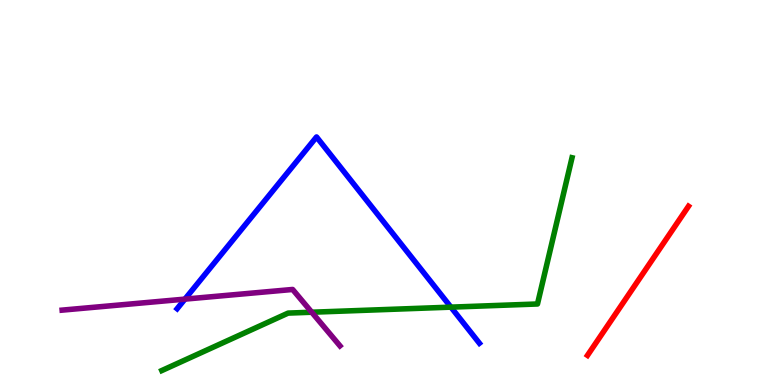[{'lines': ['blue', 'red'], 'intersections': []}, {'lines': ['green', 'red'], 'intersections': []}, {'lines': ['purple', 'red'], 'intersections': []}, {'lines': ['blue', 'green'], 'intersections': [{'x': 5.82, 'y': 2.02}]}, {'lines': ['blue', 'purple'], 'intersections': [{'x': 2.39, 'y': 2.23}]}, {'lines': ['green', 'purple'], 'intersections': [{'x': 4.02, 'y': 1.89}]}]